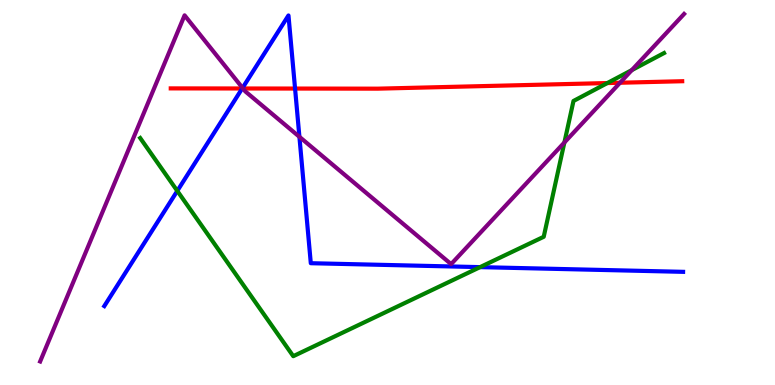[{'lines': ['blue', 'red'], 'intersections': [{'x': 3.12, 'y': 7.7}, {'x': 3.81, 'y': 7.7}]}, {'lines': ['green', 'red'], 'intersections': [{'x': 7.84, 'y': 7.84}]}, {'lines': ['purple', 'red'], 'intersections': [{'x': 3.14, 'y': 7.7}, {'x': 8.0, 'y': 7.85}]}, {'lines': ['blue', 'green'], 'intersections': [{'x': 2.29, 'y': 5.04}, {'x': 6.19, 'y': 3.06}]}, {'lines': ['blue', 'purple'], 'intersections': [{'x': 3.13, 'y': 7.72}, {'x': 3.86, 'y': 6.45}]}, {'lines': ['green', 'purple'], 'intersections': [{'x': 7.28, 'y': 6.3}, {'x': 8.15, 'y': 8.18}]}]